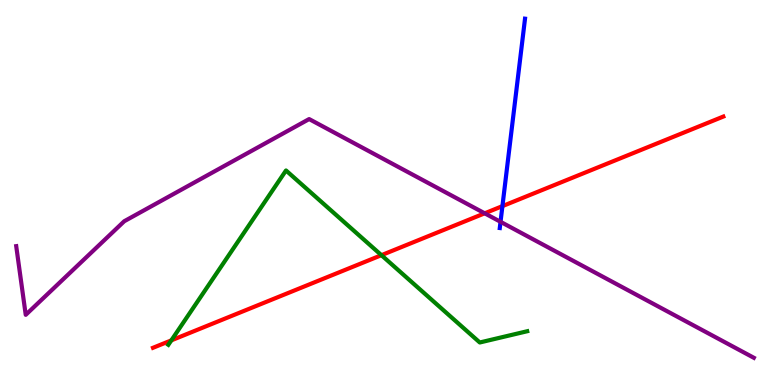[{'lines': ['blue', 'red'], 'intersections': [{'x': 6.48, 'y': 4.65}]}, {'lines': ['green', 'red'], 'intersections': [{'x': 2.21, 'y': 1.16}, {'x': 4.92, 'y': 3.37}]}, {'lines': ['purple', 'red'], 'intersections': [{'x': 6.25, 'y': 4.46}]}, {'lines': ['blue', 'green'], 'intersections': []}, {'lines': ['blue', 'purple'], 'intersections': [{'x': 6.46, 'y': 4.24}]}, {'lines': ['green', 'purple'], 'intersections': []}]